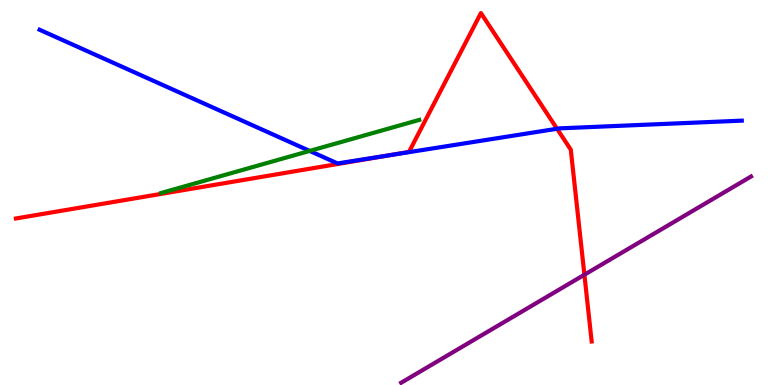[{'lines': ['blue', 'red'], 'intersections': [{'x': 5.02, 'y': 5.97}, {'x': 7.19, 'y': 6.66}]}, {'lines': ['green', 'red'], 'intersections': []}, {'lines': ['purple', 'red'], 'intersections': [{'x': 7.54, 'y': 2.86}]}, {'lines': ['blue', 'green'], 'intersections': [{'x': 4.0, 'y': 6.08}]}, {'lines': ['blue', 'purple'], 'intersections': []}, {'lines': ['green', 'purple'], 'intersections': []}]